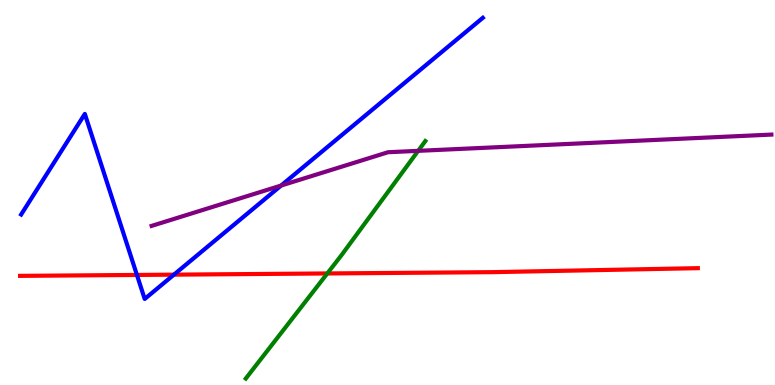[{'lines': ['blue', 'red'], 'intersections': [{'x': 1.77, 'y': 2.86}, {'x': 2.24, 'y': 2.87}]}, {'lines': ['green', 'red'], 'intersections': [{'x': 4.22, 'y': 2.9}]}, {'lines': ['purple', 'red'], 'intersections': []}, {'lines': ['blue', 'green'], 'intersections': []}, {'lines': ['blue', 'purple'], 'intersections': [{'x': 3.63, 'y': 5.18}]}, {'lines': ['green', 'purple'], 'intersections': [{'x': 5.4, 'y': 6.08}]}]